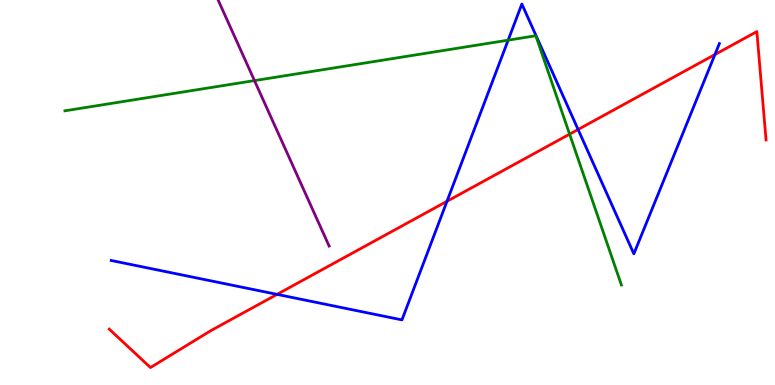[{'lines': ['blue', 'red'], 'intersections': [{'x': 3.57, 'y': 2.35}, {'x': 5.77, 'y': 4.77}, {'x': 7.46, 'y': 6.64}, {'x': 9.22, 'y': 8.58}]}, {'lines': ['green', 'red'], 'intersections': [{'x': 7.35, 'y': 6.52}]}, {'lines': ['purple', 'red'], 'intersections': []}, {'lines': ['blue', 'green'], 'intersections': [{'x': 6.56, 'y': 8.96}]}, {'lines': ['blue', 'purple'], 'intersections': []}, {'lines': ['green', 'purple'], 'intersections': [{'x': 3.28, 'y': 7.91}]}]